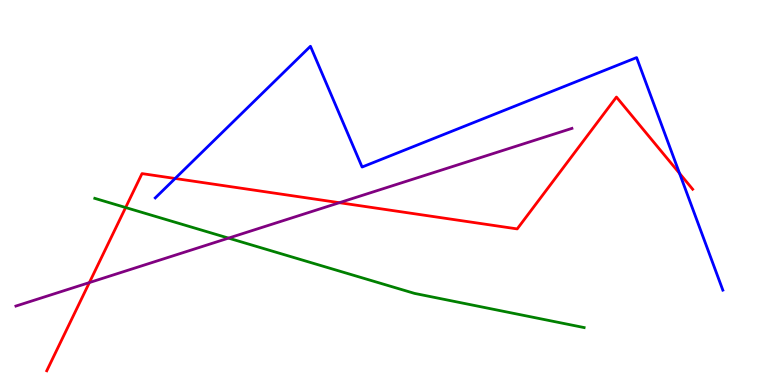[{'lines': ['blue', 'red'], 'intersections': [{'x': 2.26, 'y': 5.36}, {'x': 8.77, 'y': 5.5}]}, {'lines': ['green', 'red'], 'intersections': [{'x': 1.62, 'y': 4.61}]}, {'lines': ['purple', 'red'], 'intersections': [{'x': 1.15, 'y': 2.66}, {'x': 4.38, 'y': 4.74}]}, {'lines': ['blue', 'green'], 'intersections': []}, {'lines': ['blue', 'purple'], 'intersections': []}, {'lines': ['green', 'purple'], 'intersections': [{'x': 2.95, 'y': 3.82}]}]